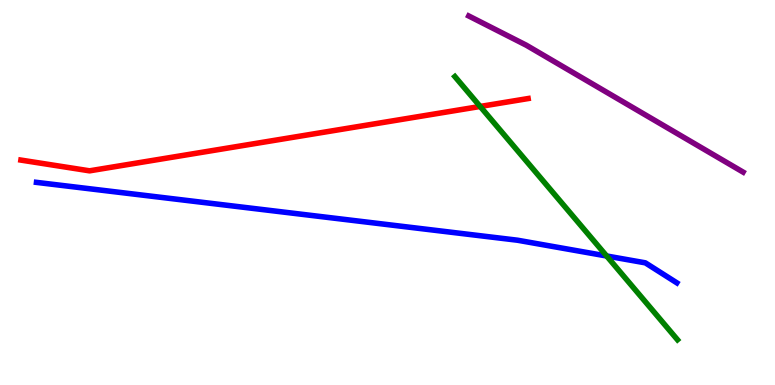[{'lines': ['blue', 'red'], 'intersections': []}, {'lines': ['green', 'red'], 'intersections': [{'x': 6.2, 'y': 7.23}]}, {'lines': ['purple', 'red'], 'intersections': []}, {'lines': ['blue', 'green'], 'intersections': [{'x': 7.83, 'y': 3.35}]}, {'lines': ['blue', 'purple'], 'intersections': []}, {'lines': ['green', 'purple'], 'intersections': []}]